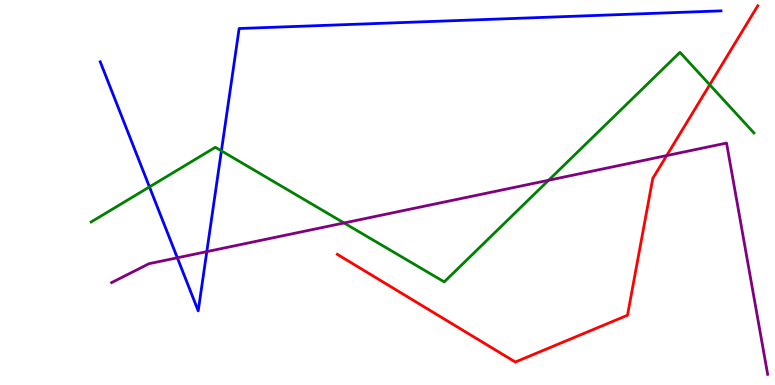[{'lines': ['blue', 'red'], 'intersections': []}, {'lines': ['green', 'red'], 'intersections': [{'x': 9.16, 'y': 7.8}]}, {'lines': ['purple', 'red'], 'intersections': [{'x': 8.6, 'y': 5.96}]}, {'lines': ['blue', 'green'], 'intersections': [{'x': 1.93, 'y': 5.15}, {'x': 2.86, 'y': 6.08}]}, {'lines': ['blue', 'purple'], 'intersections': [{'x': 2.29, 'y': 3.3}, {'x': 2.67, 'y': 3.46}]}, {'lines': ['green', 'purple'], 'intersections': [{'x': 4.44, 'y': 4.21}, {'x': 7.08, 'y': 5.32}]}]